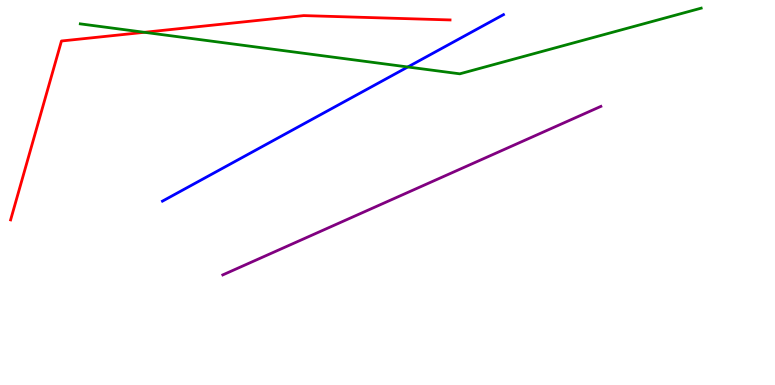[{'lines': ['blue', 'red'], 'intersections': []}, {'lines': ['green', 'red'], 'intersections': [{'x': 1.86, 'y': 9.16}]}, {'lines': ['purple', 'red'], 'intersections': []}, {'lines': ['blue', 'green'], 'intersections': [{'x': 5.26, 'y': 8.26}]}, {'lines': ['blue', 'purple'], 'intersections': []}, {'lines': ['green', 'purple'], 'intersections': []}]